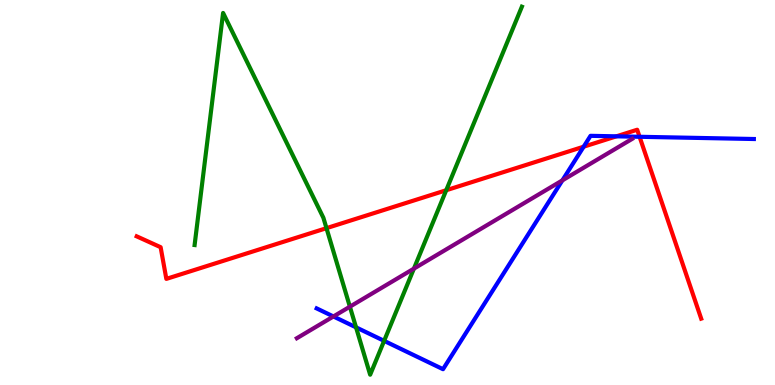[{'lines': ['blue', 'red'], 'intersections': [{'x': 7.53, 'y': 6.19}, {'x': 7.95, 'y': 6.46}, {'x': 8.25, 'y': 6.45}]}, {'lines': ['green', 'red'], 'intersections': [{'x': 4.21, 'y': 4.07}, {'x': 5.76, 'y': 5.06}]}, {'lines': ['purple', 'red'], 'intersections': []}, {'lines': ['blue', 'green'], 'intersections': [{'x': 4.59, 'y': 1.5}, {'x': 4.96, 'y': 1.15}]}, {'lines': ['blue', 'purple'], 'intersections': [{'x': 4.3, 'y': 1.78}, {'x': 7.26, 'y': 5.32}]}, {'lines': ['green', 'purple'], 'intersections': [{'x': 4.51, 'y': 2.03}, {'x': 5.34, 'y': 3.02}]}]